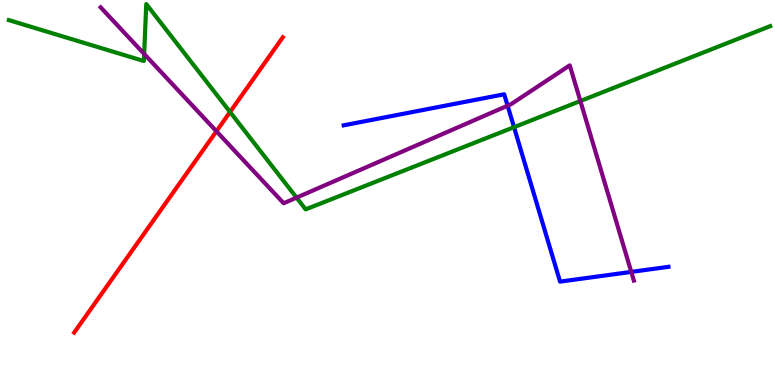[{'lines': ['blue', 'red'], 'intersections': []}, {'lines': ['green', 'red'], 'intersections': [{'x': 2.97, 'y': 7.09}]}, {'lines': ['purple', 'red'], 'intersections': [{'x': 2.79, 'y': 6.59}]}, {'lines': ['blue', 'green'], 'intersections': [{'x': 6.63, 'y': 6.7}]}, {'lines': ['blue', 'purple'], 'intersections': [{'x': 6.55, 'y': 7.25}, {'x': 8.15, 'y': 2.94}]}, {'lines': ['green', 'purple'], 'intersections': [{'x': 1.86, 'y': 8.6}, {'x': 3.83, 'y': 4.87}, {'x': 7.49, 'y': 7.38}]}]